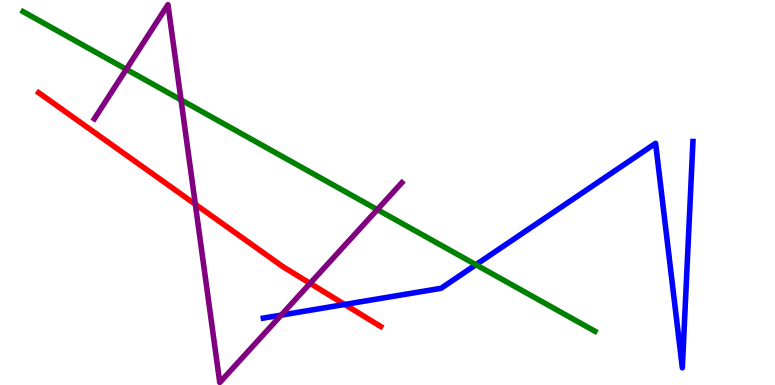[{'lines': ['blue', 'red'], 'intersections': [{'x': 4.45, 'y': 2.09}]}, {'lines': ['green', 'red'], 'intersections': []}, {'lines': ['purple', 'red'], 'intersections': [{'x': 2.52, 'y': 4.69}, {'x': 4.0, 'y': 2.64}]}, {'lines': ['blue', 'green'], 'intersections': [{'x': 6.14, 'y': 3.12}]}, {'lines': ['blue', 'purple'], 'intersections': [{'x': 3.63, 'y': 1.82}]}, {'lines': ['green', 'purple'], 'intersections': [{'x': 1.63, 'y': 8.2}, {'x': 2.34, 'y': 7.41}, {'x': 4.87, 'y': 4.56}]}]